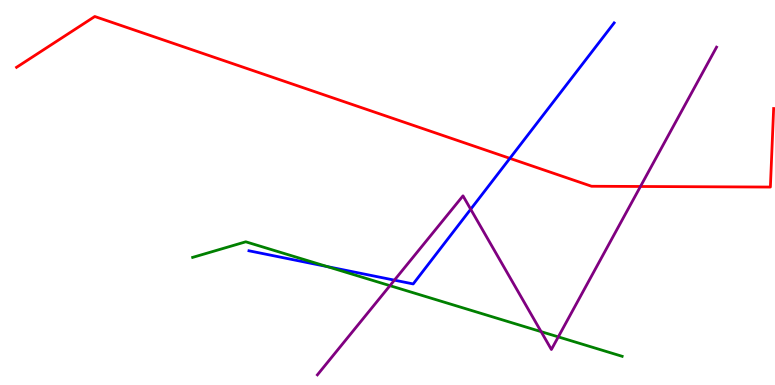[{'lines': ['blue', 'red'], 'intersections': [{'x': 6.58, 'y': 5.89}]}, {'lines': ['green', 'red'], 'intersections': []}, {'lines': ['purple', 'red'], 'intersections': [{'x': 8.26, 'y': 5.16}]}, {'lines': ['blue', 'green'], 'intersections': [{'x': 4.22, 'y': 3.08}]}, {'lines': ['blue', 'purple'], 'intersections': [{'x': 5.09, 'y': 2.72}, {'x': 6.07, 'y': 4.57}]}, {'lines': ['green', 'purple'], 'intersections': [{'x': 5.03, 'y': 2.58}, {'x': 6.98, 'y': 1.39}, {'x': 7.2, 'y': 1.25}]}]